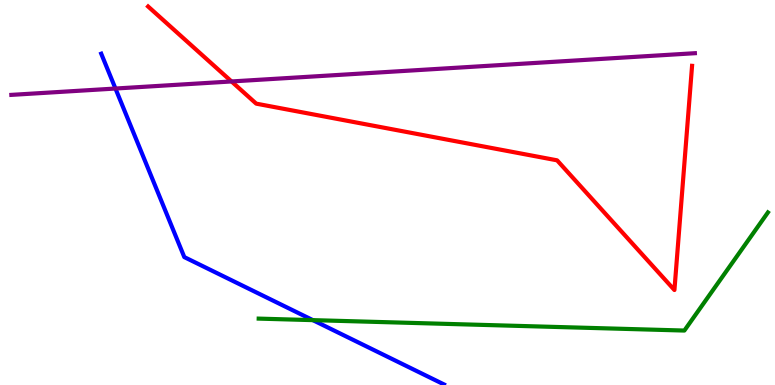[{'lines': ['blue', 'red'], 'intersections': []}, {'lines': ['green', 'red'], 'intersections': []}, {'lines': ['purple', 'red'], 'intersections': [{'x': 2.99, 'y': 7.88}]}, {'lines': ['blue', 'green'], 'intersections': [{'x': 4.04, 'y': 1.68}]}, {'lines': ['blue', 'purple'], 'intersections': [{'x': 1.49, 'y': 7.7}]}, {'lines': ['green', 'purple'], 'intersections': []}]